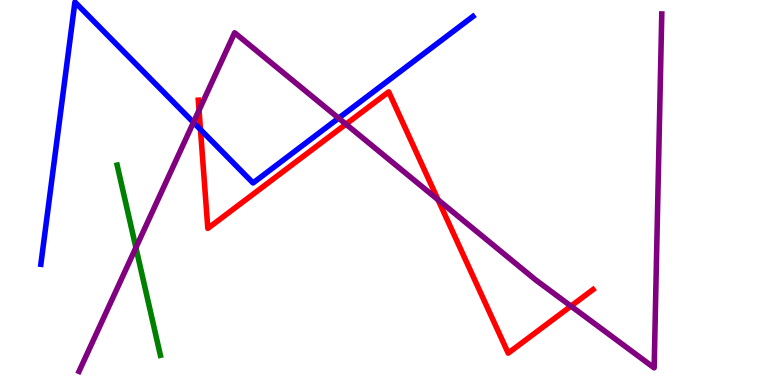[{'lines': ['blue', 'red'], 'intersections': [{'x': 2.59, 'y': 6.64}]}, {'lines': ['green', 'red'], 'intersections': []}, {'lines': ['purple', 'red'], 'intersections': [{'x': 2.57, 'y': 7.14}, {'x': 4.46, 'y': 6.77}, {'x': 5.65, 'y': 4.81}, {'x': 7.37, 'y': 2.05}]}, {'lines': ['blue', 'green'], 'intersections': []}, {'lines': ['blue', 'purple'], 'intersections': [{'x': 2.5, 'y': 6.82}, {'x': 4.37, 'y': 6.93}]}, {'lines': ['green', 'purple'], 'intersections': [{'x': 1.75, 'y': 3.57}]}]